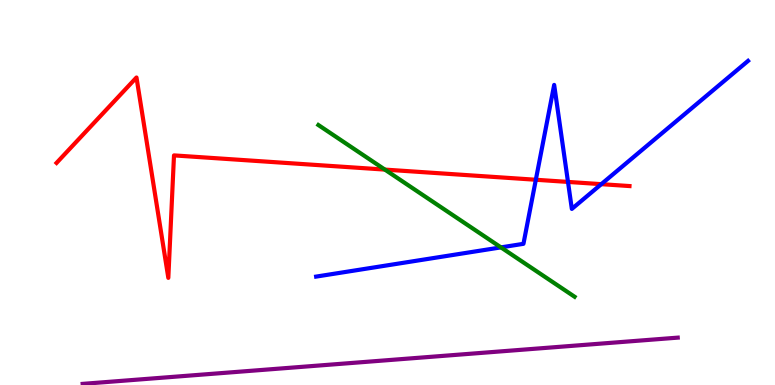[{'lines': ['blue', 'red'], 'intersections': [{'x': 6.91, 'y': 5.33}, {'x': 7.33, 'y': 5.27}, {'x': 7.76, 'y': 5.22}]}, {'lines': ['green', 'red'], 'intersections': [{'x': 4.97, 'y': 5.59}]}, {'lines': ['purple', 'red'], 'intersections': []}, {'lines': ['blue', 'green'], 'intersections': [{'x': 6.46, 'y': 3.57}]}, {'lines': ['blue', 'purple'], 'intersections': []}, {'lines': ['green', 'purple'], 'intersections': []}]